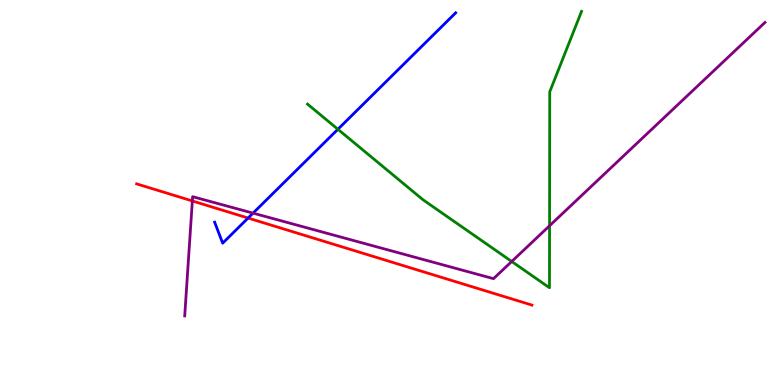[{'lines': ['blue', 'red'], 'intersections': [{'x': 3.2, 'y': 4.34}]}, {'lines': ['green', 'red'], 'intersections': []}, {'lines': ['purple', 'red'], 'intersections': [{'x': 2.48, 'y': 4.78}]}, {'lines': ['blue', 'green'], 'intersections': [{'x': 4.36, 'y': 6.64}]}, {'lines': ['blue', 'purple'], 'intersections': [{'x': 3.27, 'y': 4.46}]}, {'lines': ['green', 'purple'], 'intersections': [{'x': 6.6, 'y': 3.21}, {'x': 7.09, 'y': 4.14}]}]